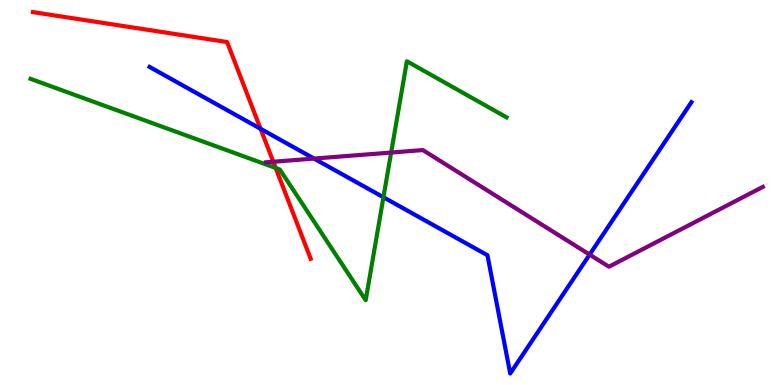[{'lines': ['blue', 'red'], 'intersections': [{'x': 3.36, 'y': 6.66}]}, {'lines': ['green', 'red'], 'intersections': [{'x': 3.56, 'y': 5.64}]}, {'lines': ['purple', 'red'], 'intersections': [{'x': 3.53, 'y': 5.8}]}, {'lines': ['blue', 'green'], 'intersections': [{'x': 4.95, 'y': 4.88}]}, {'lines': ['blue', 'purple'], 'intersections': [{'x': 4.05, 'y': 5.88}, {'x': 7.61, 'y': 3.39}]}, {'lines': ['green', 'purple'], 'intersections': [{'x': 5.05, 'y': 6.04}]}]